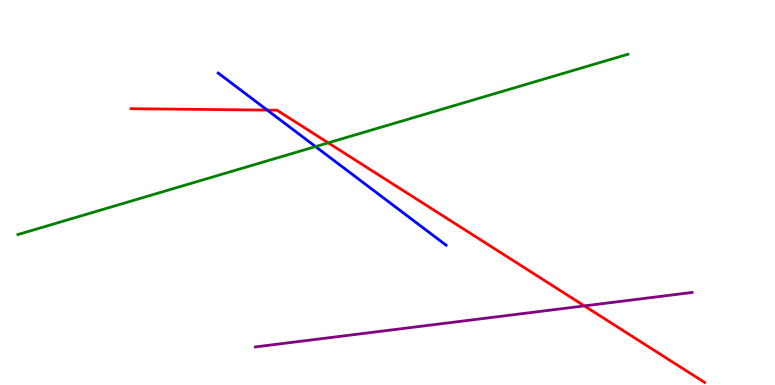[{'lines': ['blue', 'red'], 'intersections': [{'x': 3.45, 'y': 7.14}]}, {'lines': ['green', 'red'], 'intersections': [{'x': 4.24, 'y': 6.29}]}, {'lines': ['purple', 'red'], 'intersections': [{'x': 7.54, 'y': 2.05}]}, {'lines': ['blue', 'green'], 'intersections': [{'x': 4.07, 'y': 6.19}]}, {'lines': ['blue', 'purple'], 'intersections': []}, {'lines': ['green', 'purple'], 'intersections': []}]